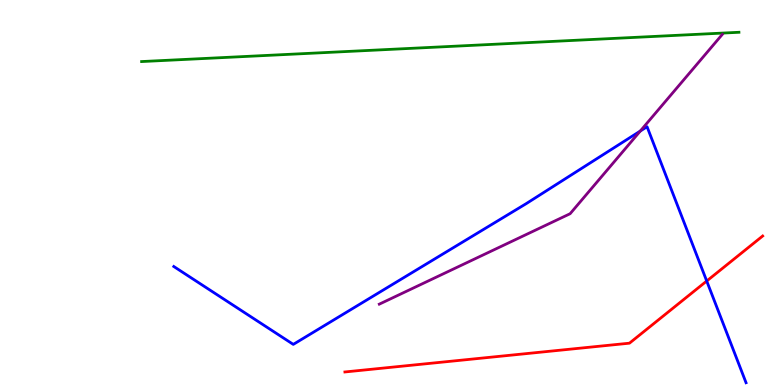[{'lines': ['blue', 'red'], 'intersections': [{'x': 9.12, 'y': 2.7}]}, {'lines': ['green', 'red'], 'intersections': []}, {'lines': ['purple', 'red'], 'intersections': []}, {'lines': ['blue', 'green'], 'intersections': []}, {'lines': ['blue', 'purple'], 'intersections': [{'x': 8.26, 'y': 6.6}]}, {'lines': ['green', 'purple'], 'intersections': []}]